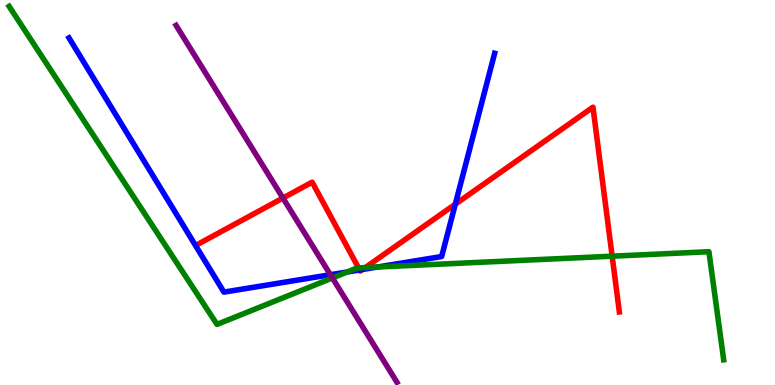[{'lines': ['blue', 'red'], 'intersections': [{'x': 4.64, 'y': 2.99}, {'x': 4.68, 'y': 3.0}, {'x': 5.87, 'y': 4.7}]}, {'lines': ['green', 'red'], 'intersections': [{'x': 4.63, 'y': 3.04}, {'x': 4.71, 'y': 3.05}, {'x': 7.9, 'y': 3.35}]}, {'lines': ['purple', 'red'], 'intersections': [{'x': 3.65, 'y': 4.86}]}, {'lines': ['blue', 'green'], 'intersections': [{'x': 4.48, 'y': 2.94}, {'x': 4.87, 'y': 3.06}]}, {'lines': ['blue', 'purple'], 'intersections': [{'x': 4.26, 'y': 2.86}]}, {'lines': ['green', 'purple'], 'intersections': [{'x': 4.29, 'y': 2.78}]}]